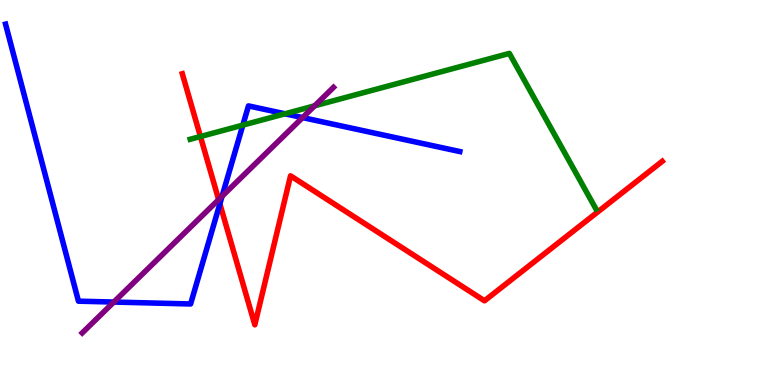[{'lines': ['blue', 'red'], 'intersections': [{'x': 2.84, 'y': 4.71}]}, {'lines': ['green', 'red'], 'intersections': [{'x': 2.59, 'y': 6.45}]}, {'lines': ['purple', 'red'], 'intersections': [{'x': 2.82, 'y': 4.82}]}, {'lines': ['blue', 'green'], 'intersections': [{'x': 3.13, 'y': 6.75}, {'x': 3.68, 'y': 7.04}]}, {'lines': ['blue', 'purple'], 'intersections': [{'x': 1.47, 'y': 2.15}, {'x': 2.87, 'y': 4.9}, {'x': 3.9, 'y': 6.95}]}, {'lines': ['green', 'purple'], 'intersections': [{'x': 4.06, 'y': 7.25}]}]